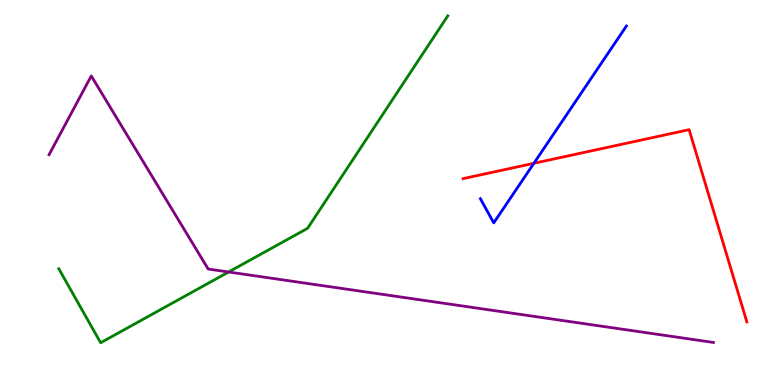[{'lines': ['blue', 'red'], 'intersections': [{'x': 6.89, 'y': 5.76}]}, {'lines': ['green', 'red'], 'intersections': []}, {'lines': ['purple', 'red'], 'intersections': []}, {'lines': ['blue', 'green'], 'intersections': []}, {'lines': ['blue', 'purple'], 'intersections': []}, {'lines': ['green', 'purple'], 'intersections': [{'x': 2.95, 'y': 2.94}]}]